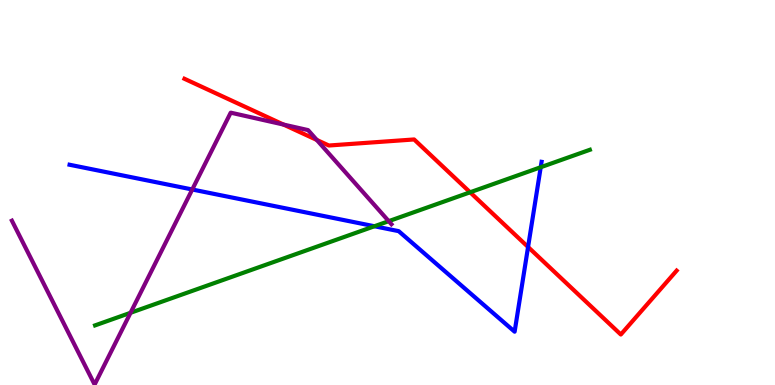[{'lines': ['blue', 'red'], 'intersections': [{'x': 6.81, 'y': 3.58}]}, {'lines': ['green', 'red'], 'intersections': [{'x': 6.07, 'y': 5.01}]}, {'lines': ['purple', 'red'], 'intersections': [{'x': 3.66, 'y': 6.76}, {'x': 4.09, 'y': 6.37}]}, {'lines': ['blue', 'green'], 'intersections': [{'x': 4.83, 'y': 4.12}, {'x': 6.98, 'y': 5.66}]}, {'lines': ['blue', 'purple'], 'intersections': [{'x': 2.48, 'y': 5.08}]}, {'lines': ['green', 'purple'], 'intersections': [{'x': 1.68, 'y': 1.88}, {'x': 5.02, 'y': 4.26}]}]